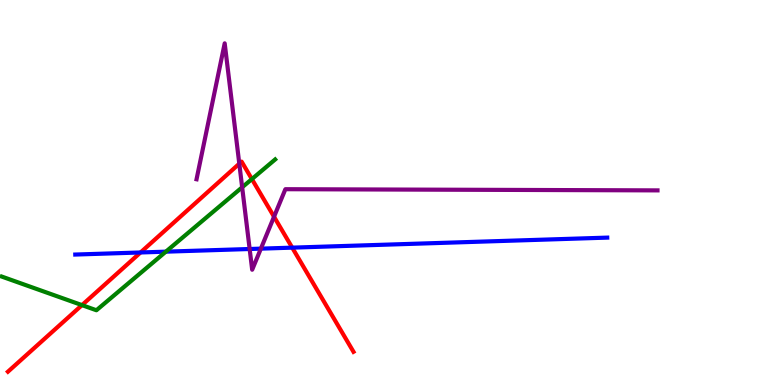[{'lines': ['blue', 'red'], 'intersections': [{'x': 1.81, 'y': 3.44}, {'x': 3.77, 'y': 3.57}]}, {'lines': ['green', 'red'], 'intersections': [{'x': 1.06, 'y': 2.07}, {'x': 3.25, 'y': 5.35}]}, {'lines': ['purple', 'red'], 'intersections': [{'x': 3.09, 'y': 5.75}, {'x': 3.54, 'y': 4.37}]}, {'lines': ['blue', 'green'], 'intersections': [{'x': 2.14, 'y': 3.46}]}, {'lines': ['blue', 'purple'], 'intersections': [{'x': 3.22, 'y': 3.53}, {'x': 3.37, 'y': 3.54}]}, {'lines': ['green', 'purple'], 'intersections': [{'x': 3.12, 'y': 5.14}]}]